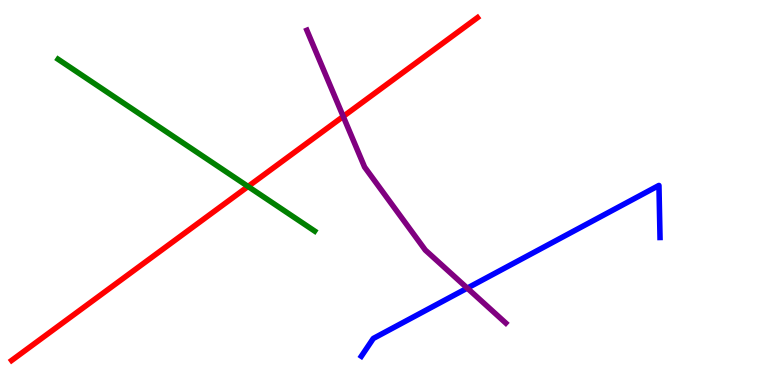[{'lines': ['blue', 'red'], 'intersections': []}, {'lines': ['green', 'red'], 'intersections': [{'x': 3.2, 'y': 5.16}]}, {'lines': ['purple', 'red'], 'intersections': [{'x': 4.43, 'y': 6.98}]}, {'lines': ['blue', 'green'], 'intersections': []}, {'lines': ['blue', 'purple'], 'intersections': [{'x': 6.03, 'y': 2.52}]}, {'lines': ['green', 'purple'], 'intersections': []}]